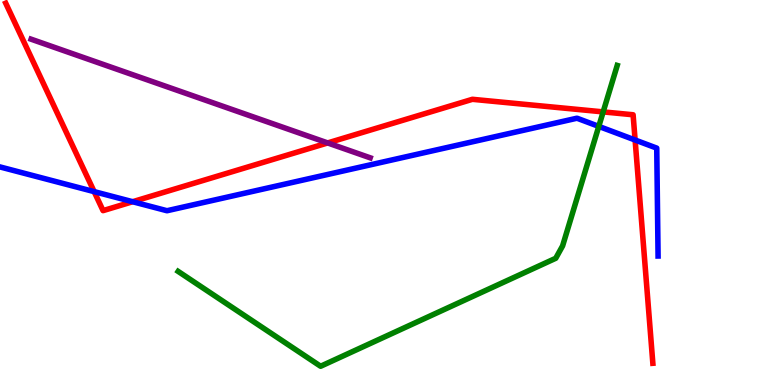[{'lines': ['blue', 'red'], 'intersections': [{'x': 1.21, 'y': 5.02}, {'x': 1.71, 'y': 4.76}, {'x': 8.19, 'y': 6.36}]}, {'lines': ['green', 'red'], 'intersections': [{'x': 7.78, 'y': 7.09}]}, {'lines': ['purple', 'red'], 'intersections': [{'x': 4.23, 'y': 6.29}]}, {'lines': ['blue', 'green'], 'intersections': [{'x': 7.73, 'y': 6.72}]}, {'lines': ['blue', 'purple'], 'intersections': []}, {'lines': ['green', 'purple'], 'intersections': []}]